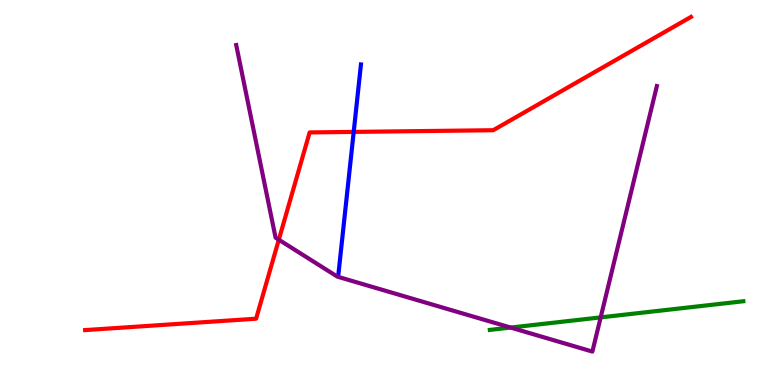[{'lines': ['blue', 'red'], 'intersections': [{'x': 4.56, 'y': 6.57}]}, {'lines': ['green', 'red'], 'intersections': []}, {'lines': ['purple', 'red'], 'intersections': [{'x': 3.6, 'y': 3.77}]}, {'lines': ['blue', 'green'], 'intersections': []}, {'lines': ['blue', 'purple'], 'intersections': []}, {'lines': ['green', 'purple'], 'intersections': [{'x': 6.59, 'y': 1.49}, {'x': 7.75, 'y': 1.76}]}]